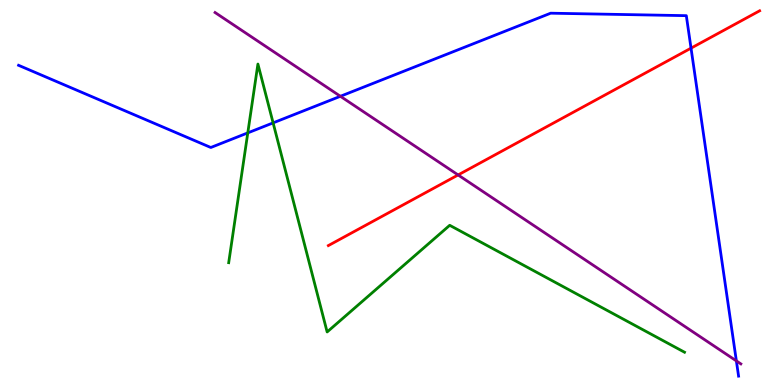[{'lines': ['blue', 'red'], 'intersections': [{'x': 8.92, 'y': 8.75}]}, {'lines': ['green', 'red'], 'intersections': []}, {'lines': ['purple', 'red'], 'intersections': [{'x': 5.91, 'y': 5.46}]}, {'lines': ['blue', 'green'], 'intersections': [{'x': 3.2, 'y': 6.55}, {'x': 3.52, 'y': 6.81}]}, {'lines': ['blue', 'purple'], 'intersections': [{'x': 4.39, 'y': 7.5}, {'x': 9.5, 'y': 0.626}]}, {'lines': ['green', 'purple'], 'intersections': []}]